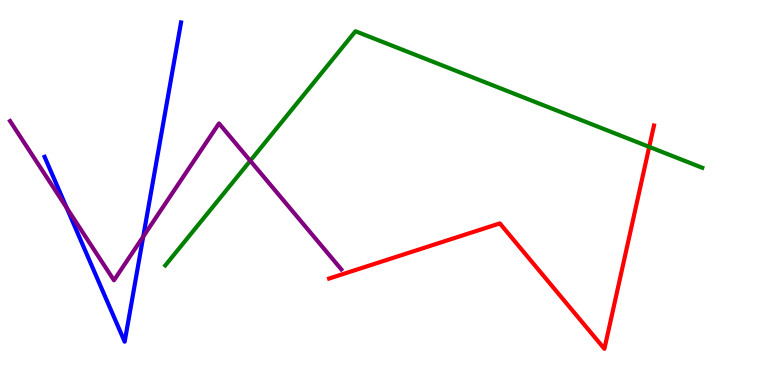[{'lines': ['blue', 'red'], 'intersections': []}, {'lines': ['green', 'red'], 'intersections': [{'x': 8.38, 'y': 6.18}]}, {'lines': ['purple', 'red'], 'intersections': []}, {'lines': ['blue', 'green'], 'intersections': []}, {'lines': ['blue', 'purple'], 'intersections': [{'x': 0.86, 'y': 4.6}, {'x': 1.85, 'y': 3.85}]}, {'lines': ['green', 'purple'], 'intersections': [{'x': 3.23, 'y': 5.82}]}]